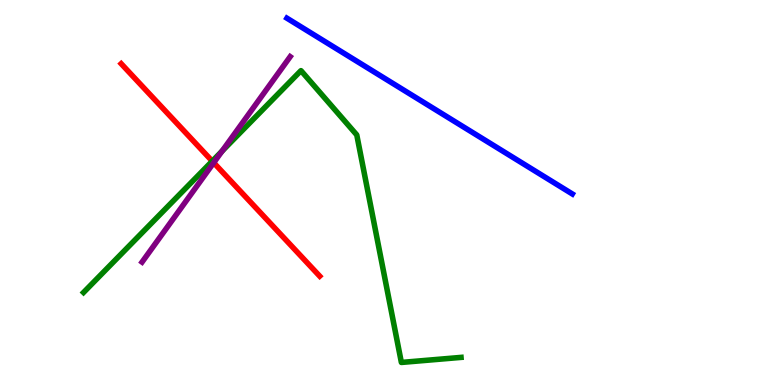[{'lines': ['blue', 'red'], 'intersections': []}, {'lines': ['green', 'red'], 'intersections': [{'x': 2.74, 'y': 5.81}]}, {'lines': ['purple', 'red'], 'intersections': [{'x': 2.76, 'y': 5.77}]}, {'lines': ['blue', 'green'], 'intersections': []}, {'lines': ['blue', 'purple'], 'intersections': []}, {'lines': ['green', 'purple'], 'intersections': [{'x': 2.87, 'y': 6.07}]}]